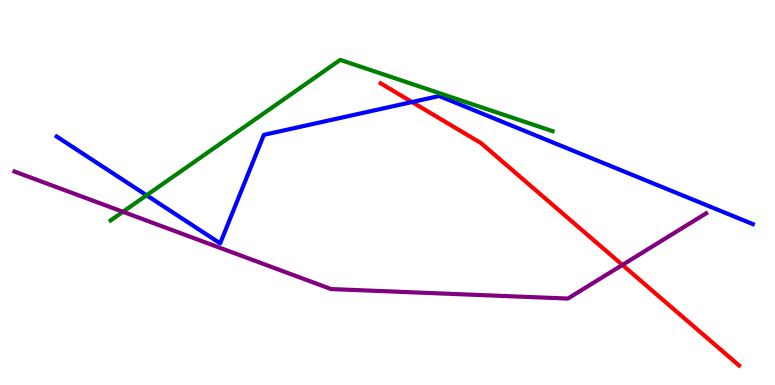[{'lines': ['blue', 'red'], 'intersections': [{'x': 5.32, 'y': 7.35}]}, {'lines': ['green', 'red'], 'intersections': []}, {'lines': ['purple', 'red'], 'intersections': [{'x': 8.03, 'y': 3.12}]}, {'lines': ['blue', 'green'], 'intersections': [{'x': 1.89, 'y': 4.93}]}, {'lines': ['blue', 'purple'], 'intersections': []}, {'lines': ['green', 'purple'], 'intersections': [{'x': 1.59, 'y': 4.5}]}]